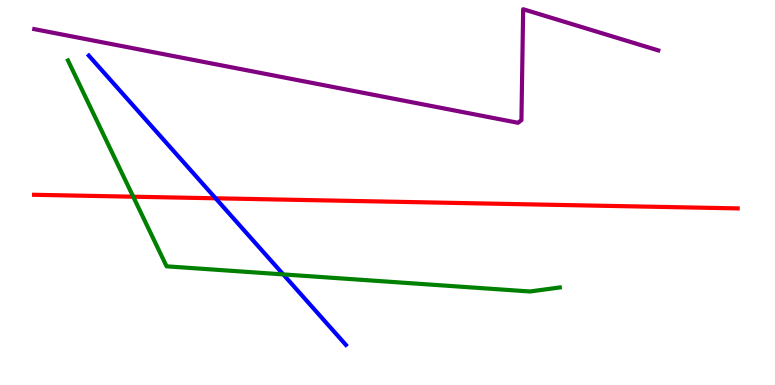[{'lines': ['blue', 'red'], 'intersections': [{'x': 2.78, 'y': 4.85}]}, {'lines': ['green', 'red'], 'intersections': [{'x': 1.72, 'y': 4.89}]}, {'lines': ['purple', 'red'], 'intersections': []}, {'lines': ['blue', 'green'], 'intersections': [{'x': 3.65, 'y': 2.87}]}, {'lines': ['blue', 'purple'], 'intersections': []}, {'lines': ['green', 'purple'], 'intersections': []}]